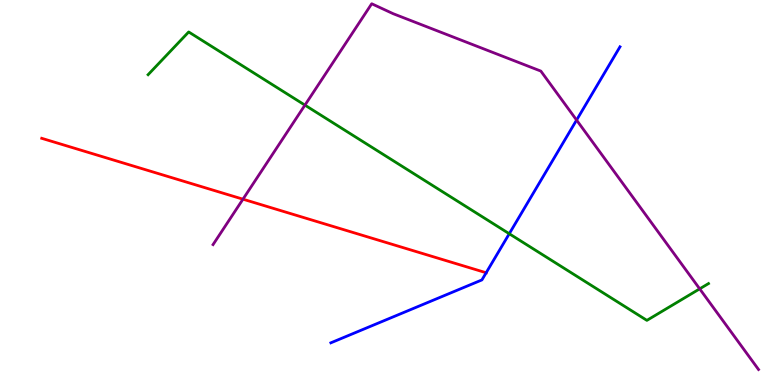[{'lines': ['blue', 'red'], 'intersections': [{'x': 6.27, 'y': 2.92}]}, {'lines': ['green', 'red'], 'intersections': []}, {'lines': ['purple', 'red'], 'intersections': [{'x': 3.14, 'y': 4.83}]}, {'lines': ['blue', 'green'], 'intersections': [{'x': 6.57, 'y': 3.93}]}, {'lines': ['blue', 'purple'], 'intersections': [{'x': 7.44, 'y': 6.88}]}, {'lines': ['green', 'purple'], 'intersections': [{'x': 3.93, 'y': 7.27}, {'x': 9.03, 'y': 2.5}]}]